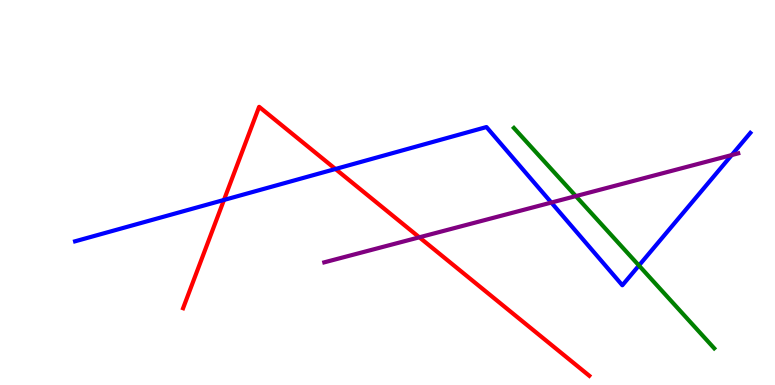[{'lines': ['blue', 'red'], 'intersections': [{'x': 2.89, 'y': 4.81}, {'x': 4.33, 'y': 5.61}]}, {'lines': ['green', 'red'], 'intersections': []}, {'lines': ['purple', 'red'], 'intersections': [{'x': 5.41, 'y': 3.84}]}, {'lines': ['blue', 'green'], 'intersections': [{'x': 8.24, 'y': 3.1}]}, {'lines': ['blue', 'purple'], 'intersections': [{'x': 7.11, 'y': 4.74}, {'x': 9.44, 'y': 5.97}]}, {'lines': ['green', 'purple'], 'intersections': [{'x': 7.43, 'y': 4.91}]}]